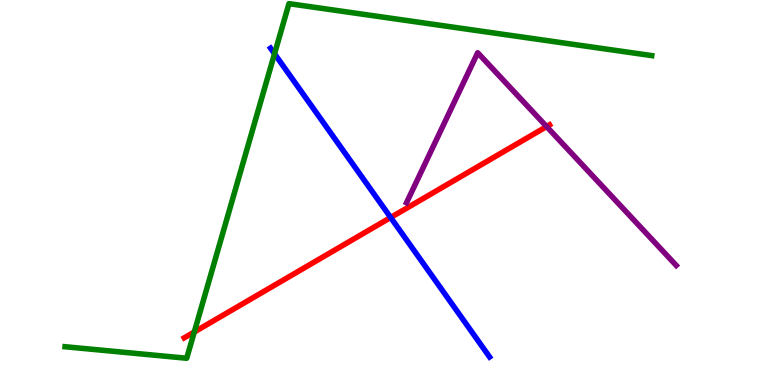[{'lines': ['blue', 'red'], 'intersections': [{'x': 5.04, 'y': 4.35}]}, {'lines': ['green', 'red'], 'intersections': [{'x': 2.51, 'y': 1.38}]}, {'lines': ['purple', 'red'], 'intersections': [{'x': 7.05, 'y': 6.71}]}, {'lines': ['blue', 'green'], 'intersections': [{'x': 3.54, 'y': 8.6}]}, {'lines': ['blue', 'purple'], 'intersections': []}, {'lines': ['green', 'purple'], 'intersections': []}]